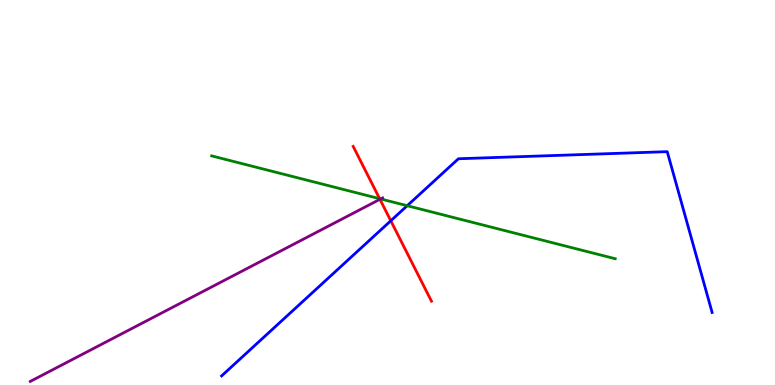[{'lines': ['blue', 'red'], 'intersections': [{'x': 5.04, 'y': 4.27}]}, {'lines': ['green', 'red'], 'intersections': [{'x': 4.9, 'y': 4.84}]}, {'lines': ['purple', 'red'], 'intersections': [{'x': 4.9, 'y': 4.82}]}, {'lines': ['blue', 'green'], 'intersections': [{'x': 5.25, 'y': 4.66}]}, {'lines': ['blue', 'purple'], 'intersections': []}, {'lines': ['green', 'purple'], 'intersections': [{'x': 4.91, 'y': 4.83}]}]